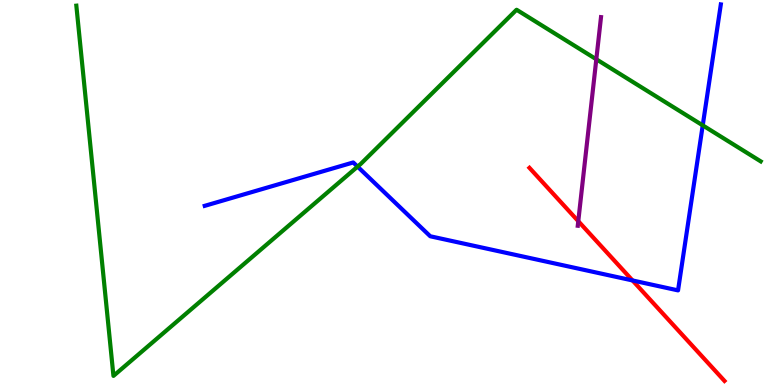[{'lines': ['blue', 'red'], 'intersections': [{'x': 8.16, 'y': 2.72}]}, {'lines': ['green', 'red'], 'intersections': []}, {'lines': ['purple', 'red'], 'intersections': [{'x': 7.46, 'y': 4.25}]}, {'lines': ['blue', 'green'], 'intersections': [{'x': 4.61, 'y': 5.67}, {'x': 9.07, 'y': 6.74}]}, {'lines': ['blue', 'purple'], 'intersections': []}, {'lines': ['green', 'purple'], 'intersections': [{'x': 7.69, 'y': 8.46}]}]